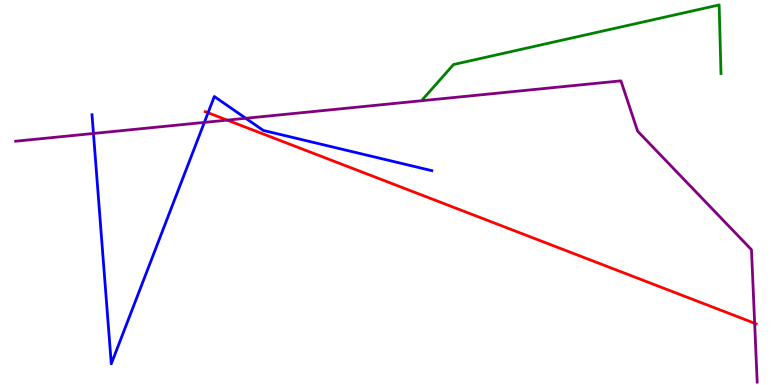[{'lines': ['blue', 'red'], 'intersections': [{'x': 2.68, 'y': 7.07}]}, {'lines': ['green', 'red'], 'intersections': []}, {'lines': ['purple', 'red'], 'intersections': [{'x': 2.93, 'y': 6.88}, {'x': 9.74, 'y': 1.6}]}, {'lines': ['blue', 'green'], 'intersections': []}, {'lines': ['blue', 'purple'], 'intersections': [{'x': 1.21, 'y': 6.53}, {'x': 2.64, 'y': 6.82}, {'x': 3.17, 'y': 6.93}]}, {'lines': ['green', 'purple'], 'intersections': []}]